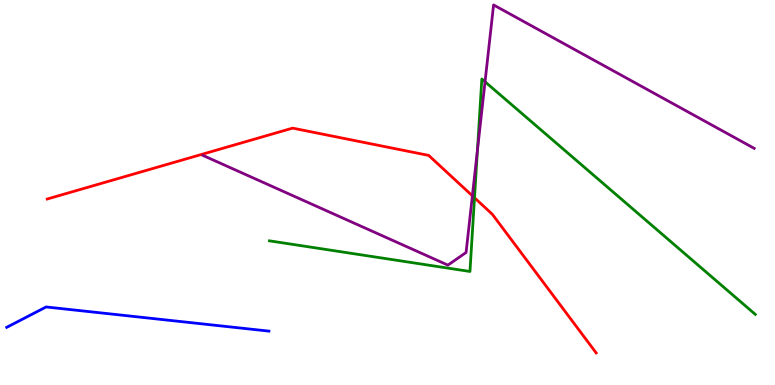[{'lines': ['blue', 'red'], 'intersections': []}, {'lines': ['green', 'red'], 'intersections': [{'x': 6.12, 'y': 4.86}]}, {'lines': ['purple', 'red'], 'intersections': [{'x': 6.1, 'y': 4.91}]}, {'lines': ['blue', 'green'], 'intersections': []}, {'lines': ['blue', 'purple'], 'intersections': []}, {'lines': ['green', 'purple'], 'intersections': [{'x': 6.16, 'y': 6.1}, {'x': 6.26, 'y': 7.88}]}]